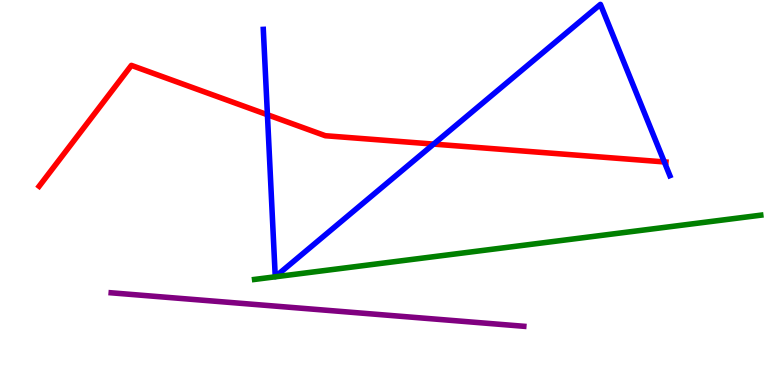[{'lines': ['blue', 'red'], 'intersections': [{'x': 3.45, 'y': 7.02}, {'x': 5.6, 'y': 6.26}, {'x': 8.57, 'y': 5.79}]}, {'lines': ['green', 'red'], 'intersections': []}, {'lines': ['purple', 'red'], 'intersections': []}, {'lines': ['blue', 'green'], 'intersections': []}, {'lines': ['blue', 'purple'], 'intersections': []}, {'lines': ['green', 'purple'], 'intersections': []}]